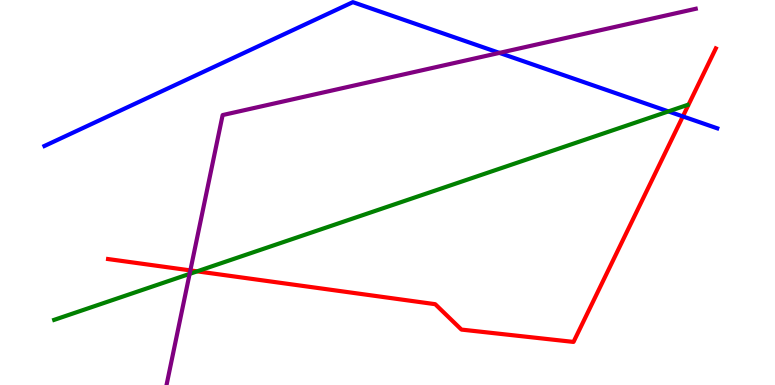[{'lines': ['blue', 'red'], 'intersections': [{'x': 8.81, 'y': 6.98}]}, {'lines': ['green', 'red'], 'intersections': [{'x': 2.54, 'y': 2.95}]}, {'lines': ['purple', 'red'], 'intersections': [{'x': 2.46, 'y': 2.98}]}, {'lines': ['blue', 'green'], 'intersections': [{'x': 8.62, 'y': 7.11}]}, {'lines': ['blue', 'purple'], 'intersections': [{'x': 6.44, 'y': 8.63}]}, {'lines': ['green', 'purple'], 'intersections': [{'x': 2.45, 'y': 2.89}]}]